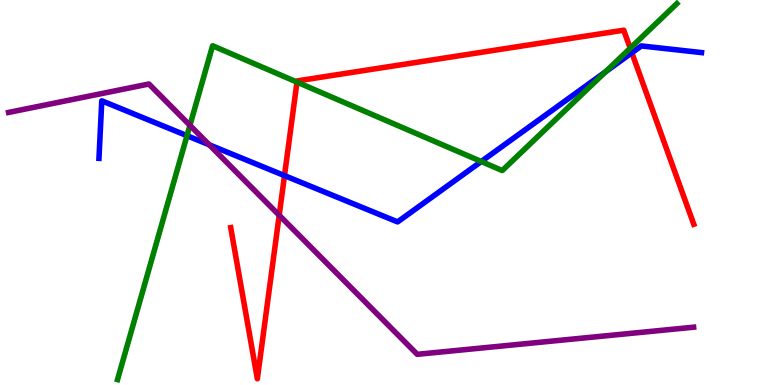[{'lines': ['blue', 'red'], 'intersections': [{'x': 3.67, 'y': 5.44}, {'x': 8.15, 'y': 8.63}]}, {'lines': ['green', 'red'], 'intersections': [{'x': 3.83, 'y': 7.87}, {'x': 8.13, 'y': 8.75}]}, {'lines': ['purple', 'red'], 'intersections': [{'x': 3.6, 'y': 4.41}]}, {'lines': ['blue', 'green'], 'intersections': [{'x': 2.41, 'y': 6.48}, {'x': 6.21, 'y': 5.81}, {'x': 7.81, 'y': 8.14}]}, {'lines': ['blue', 'purple'], 'intersections': [{'x': 2.7, 'y': 6.24}]}, {'lines': ['green', 'purple'], 'intersections': [{'x': 2.45, 'y': 6.74}]}]